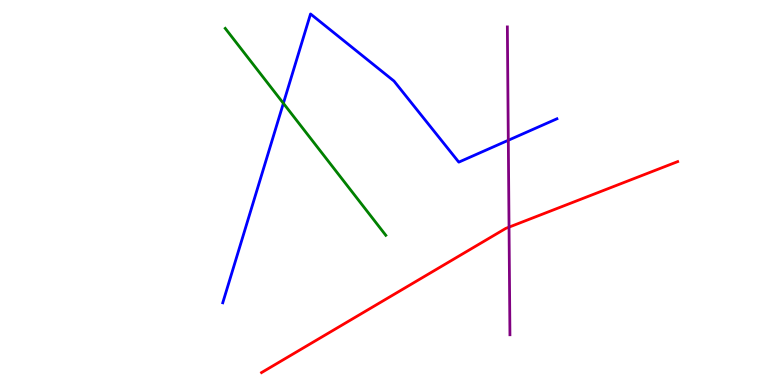[{'lines': ['blue', 'red'], 'intersections': []}, {'lines': ['green', 'red'], 'intersections': []}, {'lines': ['purple', 'red'], 'intersections': [{'x': 6.57, 'y': 4.1}]}, {'lines': ['blue', 'green'], 'intersections': [{'x': 3.66, 'y': 7.32}]}, {'lines': ['blue', 'purple'], 'intersections': [{'x': 6.56, 'y': 6.36}]}, {'lines': ['green', 'purple'], 'intersections': []}]